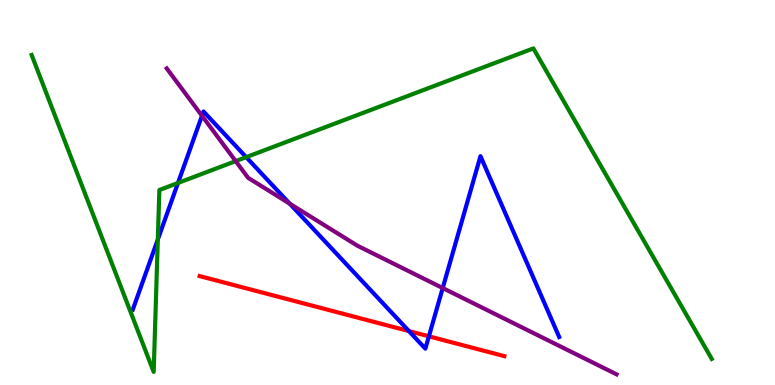[{'lines': ['blue', 'red'], 'intersections': [{'x': 5.28, 'y': 1.4}, {'x': 5.53, 'y': 1.26}]}, {'lines': ['green', 'red'], 'intersections': []}, {'lines': ['purple', 'red'], 'intersections': []}, {'lines': ['blue', 'green'], 'intersections': [{'x': 2.04, 'y': 3.78}, {'x': 2.3, 'y': 5.25}, {'x': 3.18, 'y': 5.92}]}, {'lines': ['blue', 'purple'], 'intersections': [{'x': 2.61, 'y': 6.99}, {'x': 3.74, 'y': 4.71}, {'x': 5.71, 'y': 2.52}]}, {'lines': ['green', 'purple'], 'intersections': [{'x': 3.04, 'y': 5.81}]}]